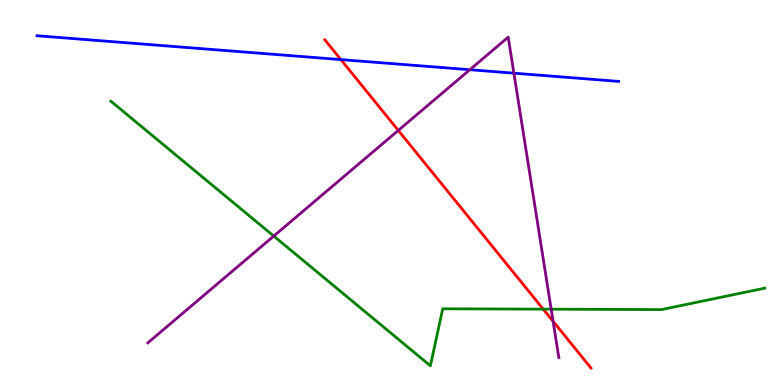[{'lines': ['blue', 'red'], 'intersections': [{'x': 4.4, 'y': 8.45}]}, {'lines': ['green', 'red'], 'intersections': [{'x': 7.01, 'y': 1.97}]}, {'lines': ['purple', 'red'], 'intersections': [{'x': 5.14, 'y': 6.61}, {'x': 7.14, 'y': 1.65}]}, {'lines': ['blue', 'green'], 'intersections': []}, {'lines': ['blue', 'purple'], 'intersections': [{'x': 6.06, 'y': 8.19}, {'x': 6.63, 'y': 8.1}]}, {'lines': ['green', 'purple'], 'intersections': [{'x': 3.53, 'y': 3.87}, {'x': 7.11, 'y': 1.97}]}]